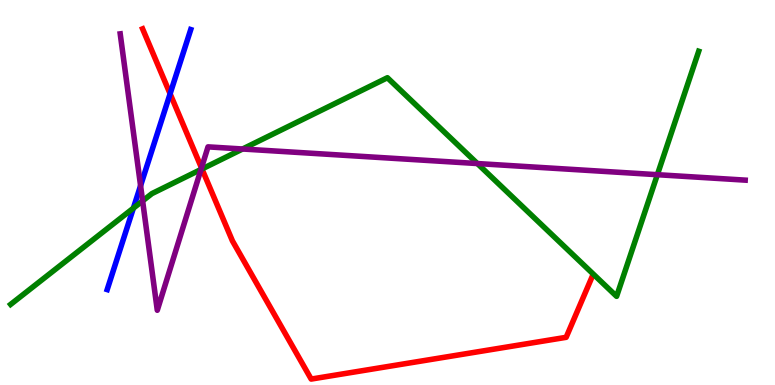[{'lines': ['blue', 'red'], 'intersections': [{'x': 2.19, 'y': 7.56}]}, {'lines': ['green', 'red'], 'intersections': [{'x': 2.61, 'y': 5.61}]}, {'lines': ['purple', 'red'], 'intersections': [{'x': 2.6, 'y': 5.64}]}, {'lines': ['blue', 'green'], 'intersections': [{'x': 1.72, 'y': 4.59}]}, {'lines': ['blue', 'purple'], 'intersections': [{'x': 1.81, 'y': 5.18}]}, {'lines': ['green', 'purple'], 'intersections': [{'x': 1.84, 'y': 4.78}, {'x': 2.59, 'y': 5.6}, {'x': 3.13, 'y': 6.13}, {'x': 6.16, 'y': 5.75}, {'x': 8.48, 'y': 5.46}]}]